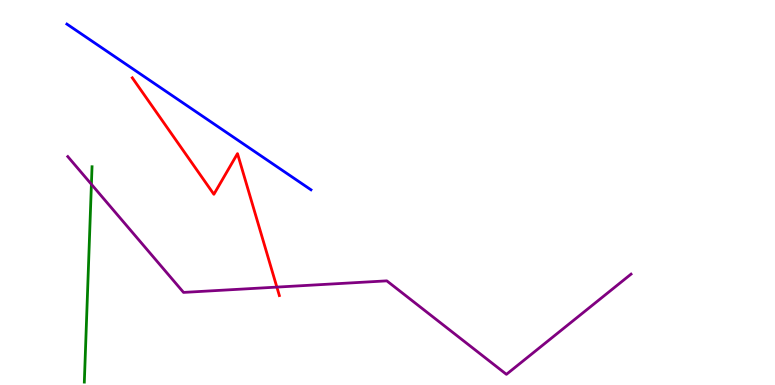[{'lines': ['blue', 'red'], 'intersections': []}, {'lines': ['green', 'red'], 'intersections': []}, {'lines': ['purple', 'red'], 'intersections': [{'x': 3.57, 'y': 2.54}]}, {'lines': ['blue', 'green'], 'intersections': []}, {'lines': ['blue', 'purple'], 'intersections': []}, {'lines': ['green', 'purple'], 'intersections': [{'x': 1.18, 'y': 5.21}]}]